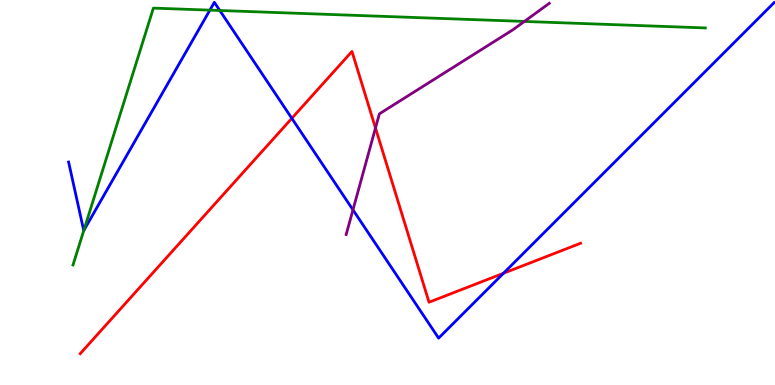[{'lines': ['blue', 'red'], 'intersections': [{'x': 3.77, 'y': 6.93}, {'x': 6.5, 'y': 2.9}]}, {'lines': ['green', 'red'], 'intersections': []}, {'lines': ['purple', 'red'], 'intersections': [{'x': 4.84, 'y': 6.68}]}, {'lines': ['blue', 'green'], 'intersections': [{'x': 1.08, 'y': 4.01}, {'x': 2.71, 'y': 9.74}, {'x': 2.84, 'y': 9.73}]}, {'lines': ['blue', 'purple'], 'intersections': [{'x': 4.55, 'y': 4.55}]}, {'lines': ['green', 'purple'], 'intersections': [{'x': 6.77, 'y': 9.44}]}]